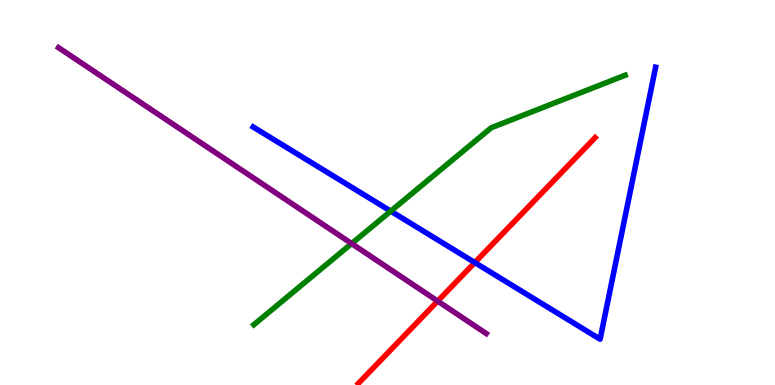[{'lines': ['blue', 'red'], 'intersections': [{'x': 6.13, 'y': 3.18}]}, {'lines': ['green', 'red'], 'intersections': []}, {'lines': ['purple', 'red'], 'intersections': [{'x': 5.65, 'y': 2.18}]}, {'lines': ['blue', 'green'], 'intersections': [{'x': 5.04, 'y': 4.52}]}, {'lines': ['blue', 'purple'], 'intersections': []}, {'lines': ['green', 'purple'], 'intersections': [{'x': 4.54, 'y': 3.67}]}]